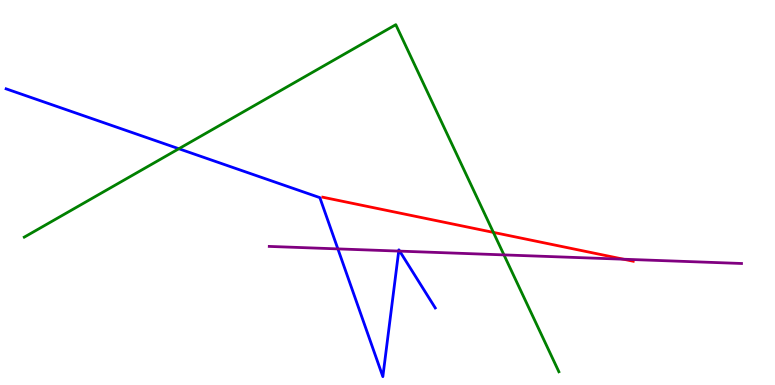[{'lines': ['blue', 'red'], 'intersections': []}, {'lines': ['green', 'red'], 'intersections': [{'x': 6.37, 'y': 3.96}]}, {'lines': ['purple', 'red'], 'intersections': [{'x': 8.05, 'y': 3.27}]}, {'lines': ['blue', 'green'], 'intersections': [{'x': 2.31, 'y': 6.14}]}, {'lines': ['blue', 'purple'], 'intersections': [{'x': 4.36, 'y': 3.54}, {'x': 5.14, 'y': 3.48}, {'x': 5.16, 'y': 3.48}]}, {'lines': ['green', 'purple'], 'intersections': [{'x': 6.5, 'y': 3.38}]}]